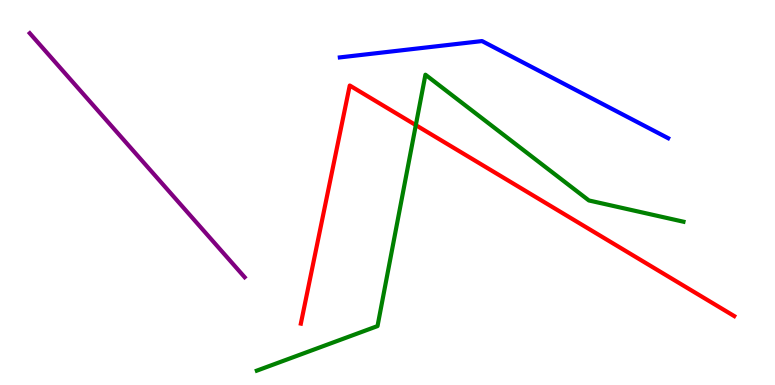[{'lines': ['blue', 'red'], 'intersections': []}, {'lines': ['green', 'red'], 'intersections': [{'x': 5.37, 'y': 6.75}]}, {'lines': ['purple', 'red'], 'intersections': []}, {'lines': ['blue', 'green'], 'intersections': []}, {'lines': ['blue', 'purple'], 'intersections': []}, {'lines': ['green', 'purple'], 'intersections': []}]